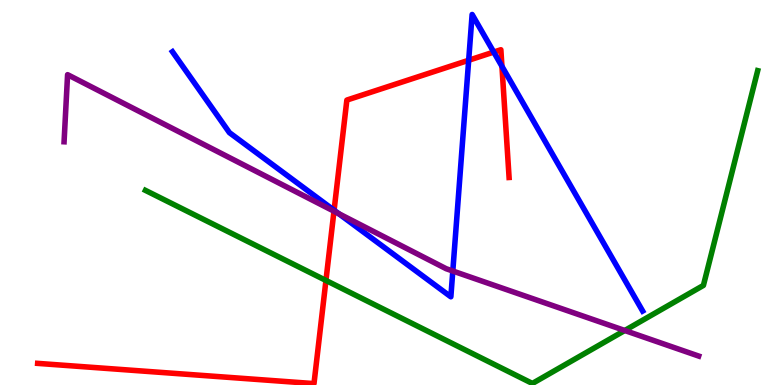[{'lines': ['blue', 'red'], 'intersections': [{'x': 4.31, 'y': 4.54}, {'x': 6.05, 'y': 8.43}, {'x': 6.37, 'y': 8.65}, {'x': 6.48, 'y': 8.28}]}, {'lines': ['green', 'red'], 'intersections': [{'x': 4.21, 'y': 2.72}]}, {'lines': ['purple', 'red'], 'intersections': [{'x': 4.31, 'y': 4.51}]}, {'lines': ['blue', 'green'], 'intersections': []}, {'lines': ['blue', 'purple'], 'intersections': [{'x': 4.37, 'y': 4.45}, {'x': 5.84, 'y': 2.96}]}, {'lines': ['green', 'purple'], 'intersections': [{'x': 8.06, 'y': 1.42}]}]